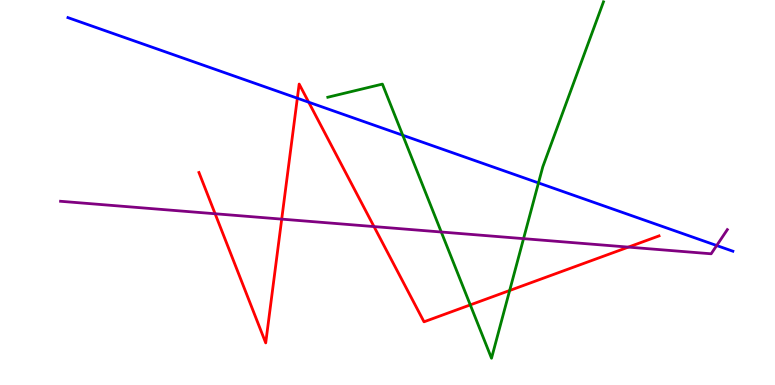[{'lines': ['blue', 'red'], 'intersections': [{'x': 3.84, 'y': 7.45}, {'x': 3.98, 'y': 7.35}]}, {'lines': ['green', 'red'], 'intersections': [{'x': 6.07, 'y': 2.08}, {'x': 6.58, 'y': 2.45}]}, {'lines': ['purple', 'red'], 'intersections': [{'x': 2.78, 'y': 4.45}, {'x': 3.63, 'y': 4.31}, {'x': 4.83, 'y': 4.11}, {'x': 8.11, 'y': 3.58}]}, {'lines': ['blue', 'green'], 'intersections': [{'x': 5.2, 'y': 6.49}, {'x': 6.95, 'y': 5.25}]}, {'lines': ['blue', 'purple'], 'intersections': [{'x': 9.25, 'y': 3.62}]}, {'lines': ['green', 'purple'], 'intersections': [{'x': 5.69, 'y': 3.97}, {'x': 6.76, 'y': 3.8}]}]